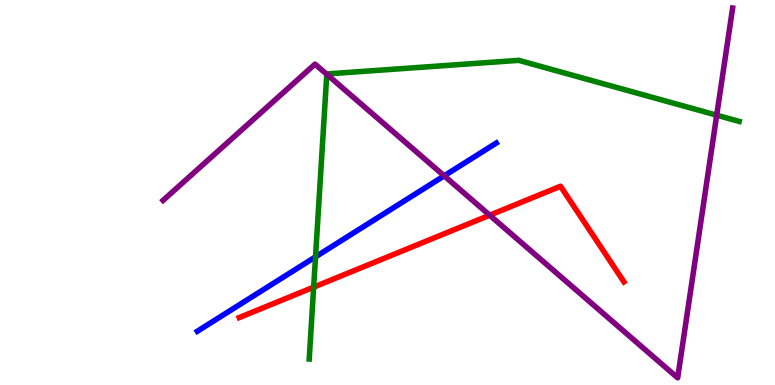[{'lines': ['blue', 'red'], 'intersections': []}, {'lines': ['green', 'red'], 'intersections': [{'x': 4.05, 'y': 2.54}]}, {'lines': ['purple', 'red'], 'intersections': [{'x': 6.32, 'y': 4.41}]}, {'lines': ['blue', 'green'], 'intersections': [{'x': 4.07, 'y': 3.33}]}, {'lines': ['blue', 'purple'], 'intersections': [{'x': 5.73, 'y': 5.43}]}, {'lines': ['green', 'purple'], 'intersections': [{'x': 4.22, 'y': 8.07}, {'x': 9.25, 'y': 7.01}]}]